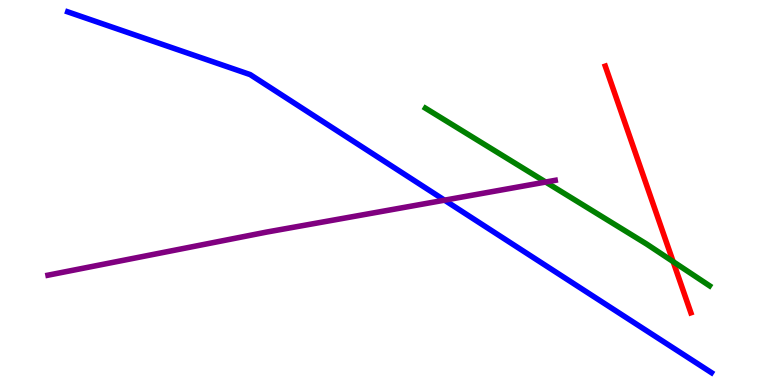[{'lines': ['blue', 'red'], 'intersections': []}, {'lines': ['green', 'red'], 'intersections': [{'x': 8.69, 'y': 3.2}]}, {'lines': ['purple', 'red'], 'intersections': []}, {'lines': ['blue', 'green'], 'intersections': []}, {'lines': ['blue', 'purple'], 'intersections': [{'x': 5.74, 'y': 4.8}]}, {'lines': ['green', 'purple'], 'intersections': [{'x': 7.04, 'y': 5.27}]}]